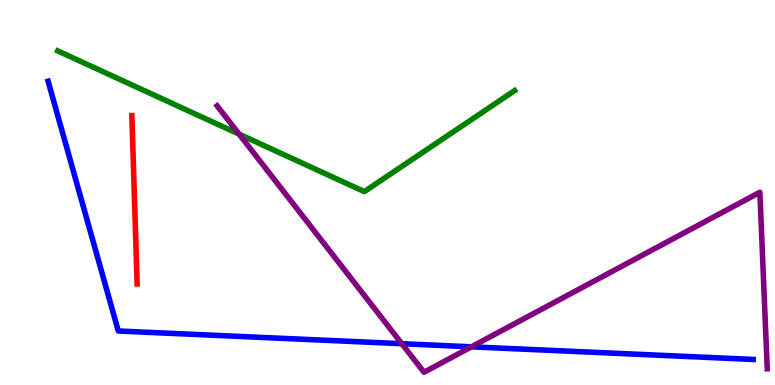[{'lines': ['blue', 'red'], 'intersections': []}, {'lines': ['green', 'red'], 'intersections': []}, {'lines': ['purple', 'red'], 'intersections': []}, {'lines': ['blue', 'green'], 'intersections': []}, {'lines': ['blue', 'purple'], 'intersections': [{'x': 5.18, 'y': 1.07}, {'x': 6.08, 'y': 0.992}]}, {'lines': ['green', 'purple'], 'intersections': [{'x': 3.08, 'y': 6.52}]}]